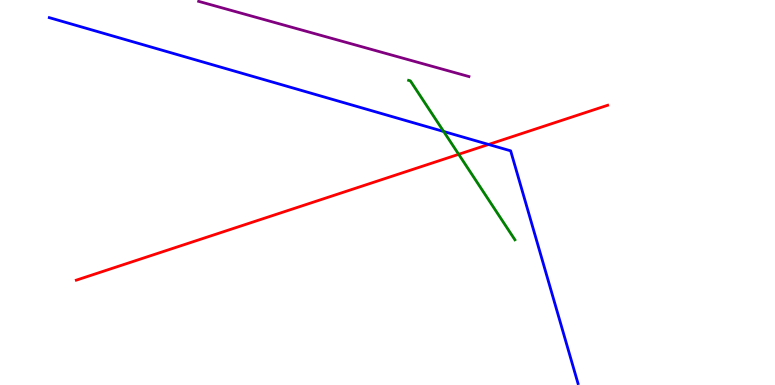[{'lines': ['blue', 'red'], 'intersections': [{'x': 6.3, 'y': 6.25}]}, {'lines': ['green', 'red'], 'intersections': [{'x': 5.92, 'y': 5.99}]}, {'lines': ['purple', 'red'], 'intersections': []}, {'lines': ['blue', 'green'], 'intersections': [{'x': 5.72, 'y': 6.58}]}, {'lines': ['blue', 'purple'], 'intersections': []}, {'lines': ['green', 'purple'], 'intersections': []}]